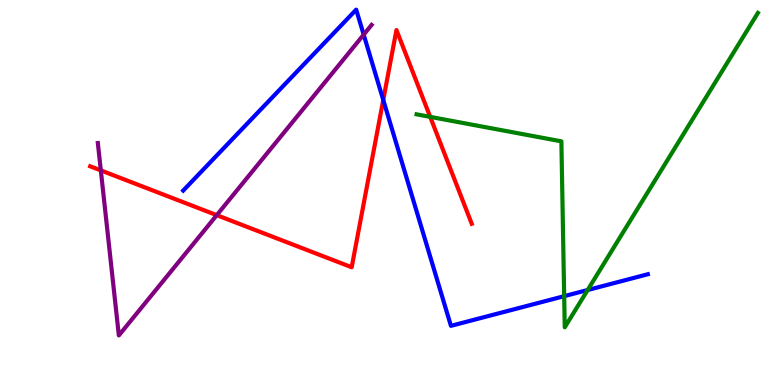[{'lines': ['blue', 'red'], 'intersections': [{'x': 4.95, 'y': 7.4}]}, {'lines': ['green', 'red'], 'intersections': [{'x': 5.55, 'y': 6.96}]}, {'lines': ['purple', 'red'], 'intersections': [{'x': 1.3, 'y': 5.57}, {'x': 2.8, 'y': 4.41}]}, {'lines': ['blue', 'green'], 'intersections': [{'x': 7.28, 'y': 2.31}, {'x': 7.58, 'y': 2.47}]}, {'lines': ['blue', 'purple'], 'intersections': [{'x': 4.69, 'y': 9.1}]}, {'lines': ['green', 'purple'], 'intersections': []}]